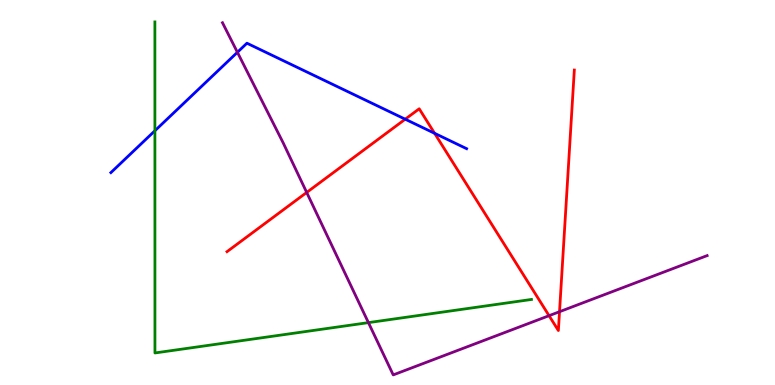[{'lines': ['blue', 'red'], 'intersections': [{'x': 5.23, 'y': 6.9}, {'x': 5.61, 'y': 6.54}]}, {'lines': ['green', 'red'], 'intersections': []}, {'lines': ['purple', 'red'], 'intersections': [{'x': 3.96, 'y': 5.0}, {'x': 7.08, 'y': 1.8}, {'x': 7.22, 'y': 1.9}]}, {'lines': ['blue', 'green'], 'intersections': [{'x': 2.0, 'y': 6.6}]}, {'lines': ['blue', 'purple'], 'intersections': [{'x': 3.06, 'y': 8.64}]}, {'lines': ['green', 'purple'], 'intersections': [{'x': 4.75, 'y': 1.62}]}]